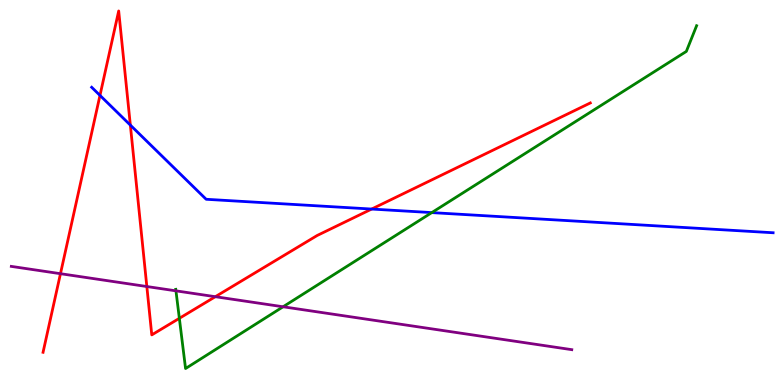[{'lines': ['blue', 'red'], 'intersections': [{'x': 1.29, 'y': 7.52}, {'x': 1.68, 'y': 6.75}, {'x': 4.8, 'y': 4.57}]}, {'lines': ['green', 'red'], 'intersections': [{'x': 2.31, 'y': 1.73}]}, {'lines': ['purple', 'red'], 'intersections': [{'x': 0.78, 'y': 2.89}, {'x': 1.89, 'y': 2.56}, {'x': 2.78, 'y': 2.29}]}, {'lines': ['blue', 'green'], 'intersections': [{'x': 5.57, 'y': 4.48}]}, {'lines': ['blue', 'purple'], 'intersections': []}, {'lines': ['green', 'purple'], 'intersections': [{'x': 2.27, 'y': 2.45}, {'x': 3.65, 'y': 2.03}]}]